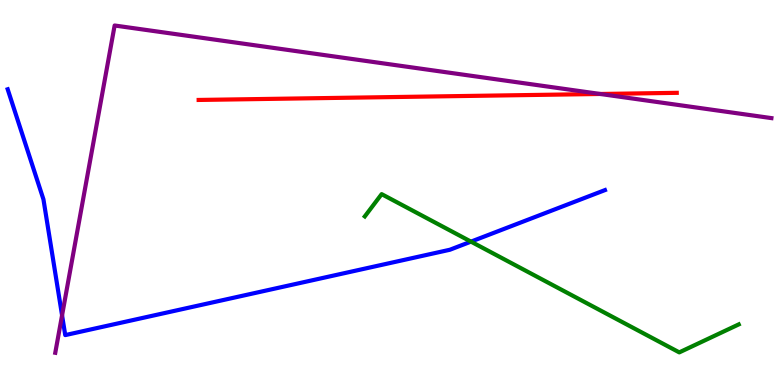[{'lines': ['blue', 'red'], 'intersections': []}, {'lines': ['green', 'red'], 'intersections': []}, {'lines': ['purple', 'red'], 'intersections': [{'x': 7.75, 'y': 7.56}]}, {'lines': ['blue', 'green'], 'intersections': [{'x': 6.08, 'y': 3.72}]}, {'lines': ['blue', 'purple'], 'intersections': [{'x': 0.801, 'y': 1.81}]}, {'lines': ['green', 'purple'], 'intersections': []}]